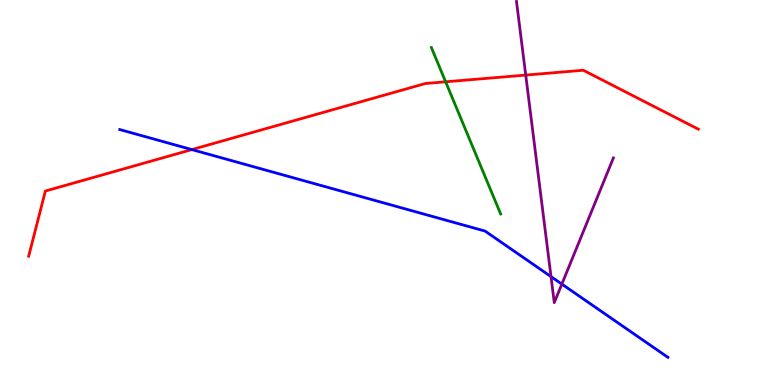[{'lines': ['blue', 'red'], 'intersections': [{'x': 2.48, 'y': 6.11}]}, {'lines': ['green', 'red'], 'intersections': [{'x': 5.75, 'y': 7.88}]}, {'lines': ['purple', 'red'], 'intersections': [{'x': 6.78, 'y': 8.05}]}, {'lines': ['blue', 'green'], 'intersections': []}, {'lines': ['blue', 'purple'], 'intersections': [{'x': 7.11, 'y': 2.82}, {'x': 7.25, 'y': 2.62}]}, {'lines': ['green', 'purple'], 'intersections': []}]